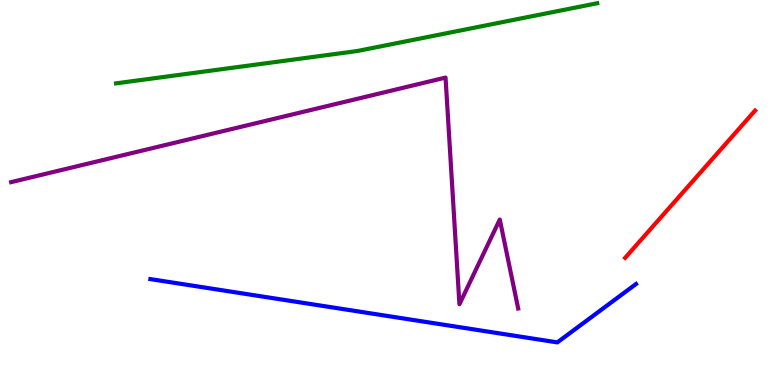[{'lines': ['blue', 'red'], 'intersections': []}, {'lines': ['green', 'red'], 'intersections': []}, {'lines': ['purple', 'red'], 'intersections': []}, {'lines': ['blue', 'green'], 'intersections': []}, {'lines': ['blue', 'purple'], 'intersections': []}, {'lines': ['green', 'purple'], 'intersections': []}]